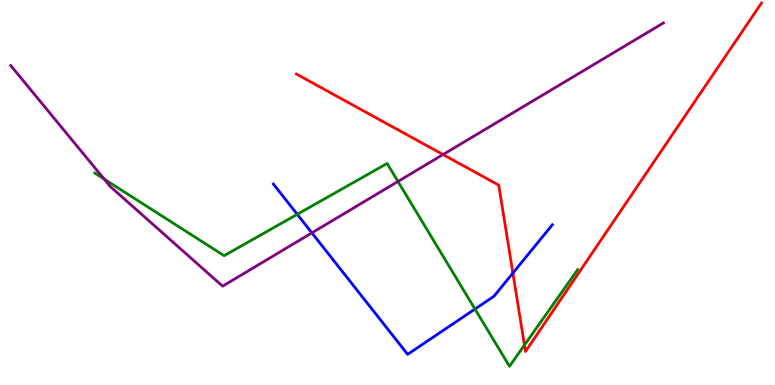[{'lines': ['blue', 'red'], 'intersections': [{'x': 6.62, 'y': 2.91}]}, {'lines': ['green', 'red'], 'intersections': [{'x': 6.77, 'y': 1.04}]}, {'lines': ['purple', 'red'], 'intersections': [{'x': 5.72, 'y': 5.99}]}, {'lines': ['blue', 'green'], 'intersections': [{'x': 3.84, 'y': 4.43}, {'x': 6.13, 'y': 1.97}]}, {'lines': ['blue', 'purple'], 'intersections': [{'x': 4.02, 'y': 3.95}]}, {'lines': ['green', 'purple'], 'intersections': [{'x': 1.34, 'y': 5.35}, {'x': 5.14, 'y': 5.29}]}]